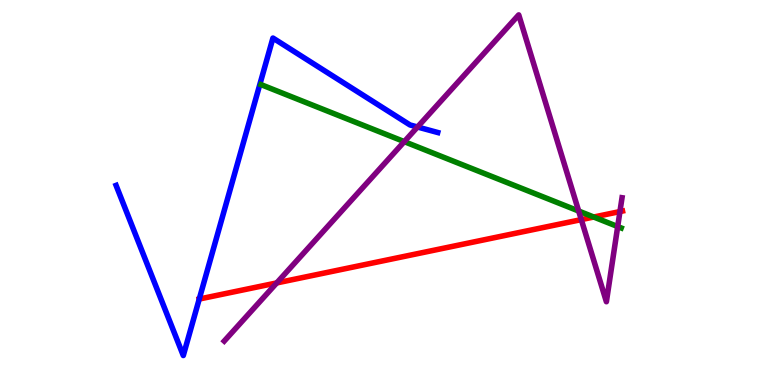[{'lines': ['blue', 'red'], 'intersections': [{'x': 2.57, 'y': 2.23}]}, {'lines': ['green', 'red'], 'intersections': [{'x': 7.66, 'y': 4.36}]}, {'lines': ['purple', 'red'], 'intersections': [{'x': 3.57, 'y': 2.65}, {'x': 7.5, 'y': 4.3}, {'x': 8.0, 'y': 4.5}]}, {'lines': ['blue', 'green'], 'intersections': []}, {'lines': ['blue', 'purple'], 'intersections': [{'x': 5.39, 'y': 6.7}]}, {'lines': ['green', 'purple'], 'intersections': [{'x': 5.22, 'y': 6.32}, {'x': 7.47, 'y': 4.52}, {'x': 7.97, 'y': 4.12}]}]